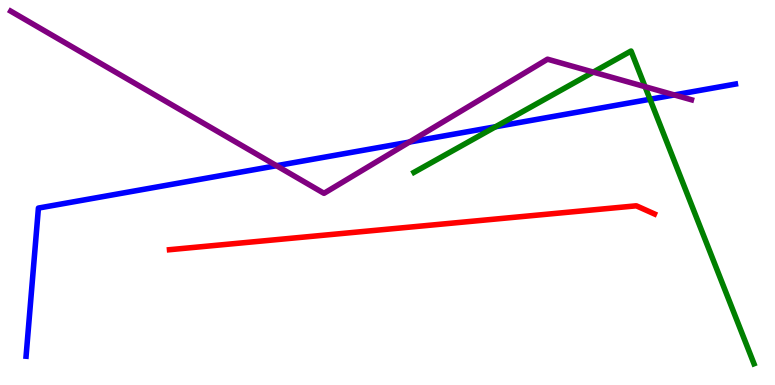[{'lines': ['blue', 'red'], 'intersections': []}, {'lines': ['green', 'red'], 'intersections': []}, {'lines': ['purple', 'red'], 'intersections': []}, {'lines': ['blue', 'green'], 'intersections': [{'x': 6.39, 'y': 6.71}, {'x': 8.39, 'y': 7.42}]}, {'lines': ['blue', 'purple'], 'intersections': [{'x': 3.57, 'y': 5.7}, {'x': 5.28, 'y': 6.31}, {'x': 8.7, 'y': 7.53}]}, {'lines': ['green', 'purple'], 'intersections': [{'x': 7.66, 'y': 8.13}, {'x': 8.32, 'y': 7.75}]}]